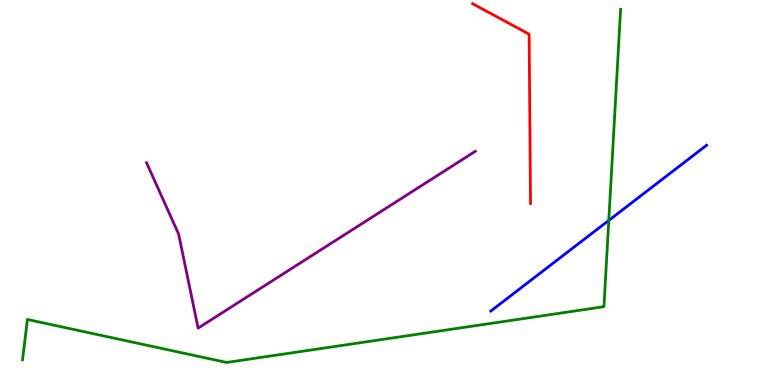[{'lines': ['blue', 'red'], 'intersections': []}, {'lines': ['green', 'red'], 'intersections': []}, {'lines': ['purple', 'red'], 'intersections': []}, {'lines': ['blue', 'green'], 'intersections': [{'x': 7.86, 'y': 4.28}]}, {'lines': ['blue', 'purple'], 'intersections': []}, {'lines': ['green', 'purple'], 'intersections': []}]